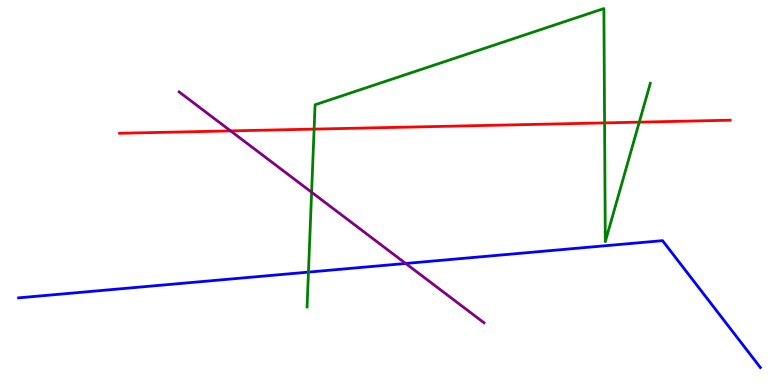[{'lines': ['blue', 'red'], 'intersections': []}, {'lines': ['green', 'red'], 'intersections': [{'x': 4.05, 'y': 6.65}, {'x': 7.8, 'y': 6.81}, {'x': 8.25, 'y': 6.83}]}, {'lines': ['purple', 'red'], 'intersections': [{'x': 2.98, 'y': 6.6}]}, {'lines': ['blue', 'green'], 'intersections': [{'x': 3.98, 'y': 2.93}]}, {'lines': ['blue', 'purple'], 'intersections': [{'x': 5.23, 'y': 3.16}]}, {'lines': ['green', 'purple'], 'intersections': [{'x': 4.02, 'y': 5.01}]}]